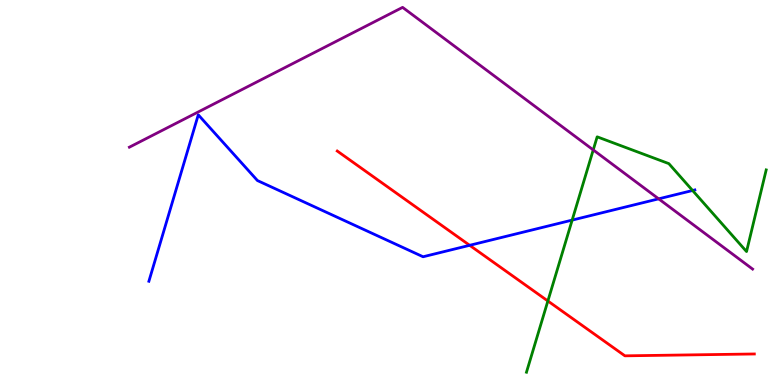[{'lines': ['blue', 'red'], 'intersections': [{'x': 6.06, 'y': 3.63}]}, {'lines': ['green', 'red'], 'intersections': [{'x': 7.07, 'y': 2.18}]}, {'lines': ['purple', 'red'], 'intersections': []}, {'lines': ['blue', 'green'], 'intersections': [{'x': 7.38, 'y': 4.28}, {'x': 8.94, 'y': 5.05}]}, {'lines': ['blue', 'purple'], 'intersections': [{'x': 8.5, 'y': 4.84}]}, {'lines': ['green', 'purple'], 'intersections': [{'x': 7.65, 'y': 6.11}]}]